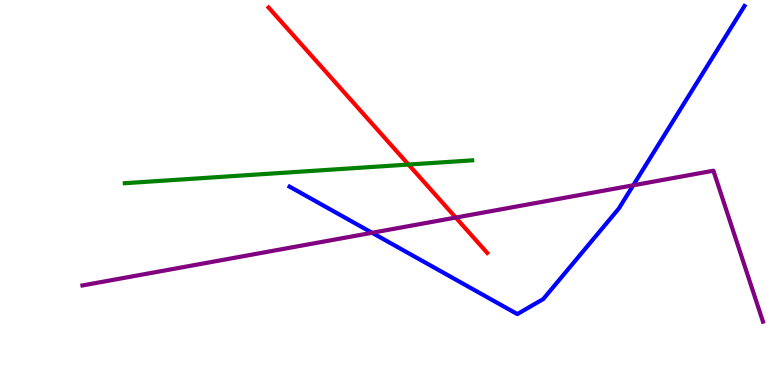[{'lines': ['blue', 'red'], 'intersections': []}, {'lines': ['green', 'red'], 'intersections': [{'x': 5.27, 'y': 5.73}]}, {'lines': ['purple', 'red'], 'intersections': [{'x': 5.88, 'y': 4.35}]}, {'lines': ['blue', 'green'], 'intersections': []}, {'lines': ['blue', 'purple'], 'intersections': [{'x': 4.8, 'y': 3.95}, {'x': 8.17, 'y': 5.19}]}, {'lines': ['green', 'purple'], 'intersections': []}]